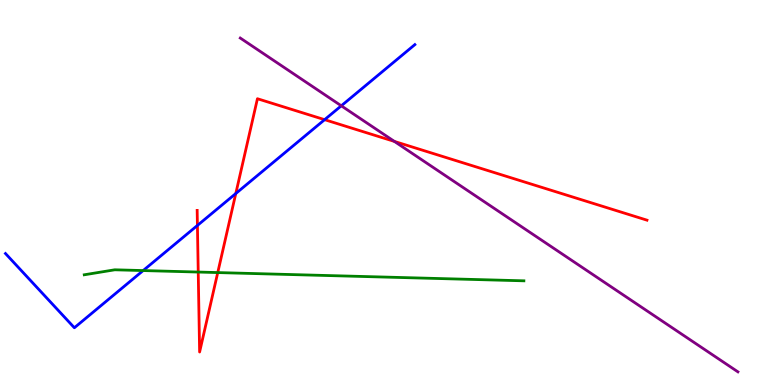[{'lines': ['blue', 'red'], 'intersections': [{'x': 2.55, 'y': 4.14}, {'x': 3.04, 'y': 4.97}, {'x': 4.19, 'y': 6.89}]}, {'lines': ['green', 'red'], 'intersections': [{'x': 2.56, 'y': 2.93}, {'x': 2.81, 'y': 2.92}]}, {'lines': ['purple', 'red'], 'intersections': [{'x': 5.09, 'y': 6.33}]}, {'lines': ['blue', 'green'], 'intersections': [{'x': 1.85, 'y': 2.97}]}, {'lines': ['blue', 'purple'], 'intersections': [{'x': 4.4, 'y': 7.25}]}, {'lines': ['green', 'purple'], 'intersections': []}]